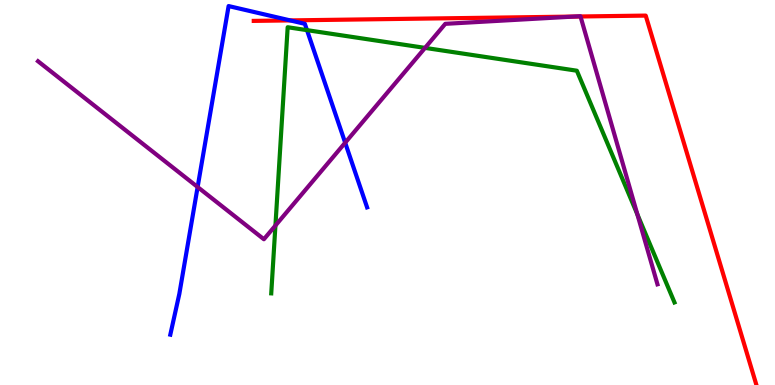[{'lines': ['blue', 'red'], 'intersections': [{'x': 3.74, 'y': 9.47}]}, {'lines': ['green', 'red'], 'intersections': []}, {'lines': ['purple', 'red'], 'intersections': [{'x': 7.41, 'y': 9.57}, {'x': 7.49, 'y': 9.57}]}, {'lines': ['blue', 'green'], 'intersections': [{'x': 3.96, 'y': 9.22}]}, {'lines': ['blue', 'purple'], 'intersections': [{'x': 2.55, 'y': 5.14}, {'x': 4.45, 'y': 6.29}]}, {'lines': ['green', 'purple'], 'intersections': [{'x': 3.55, 'y': 4.14}, {'x': 5.48, 'y': 8.76}, {'x': 8.22, 'y': 4.43}]}]